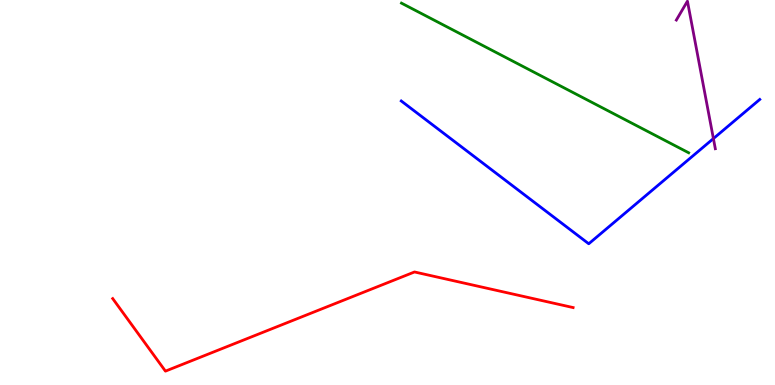[{'lines': ['blue', 'red'], 'intersections': []}, {'lines': ['green', 'red'], 'intersections': []}, {'lines': ['purple', 'red'], 'intersections': []}, {'lines': ['blue', 'green'], 'intersections': []}, {'lines': ['blue', 'purple'], 'intersections': [{'x': 9.21, 'y': 6.4}]}, {'lines': ['green', 'purple'], 'intersections': []}]